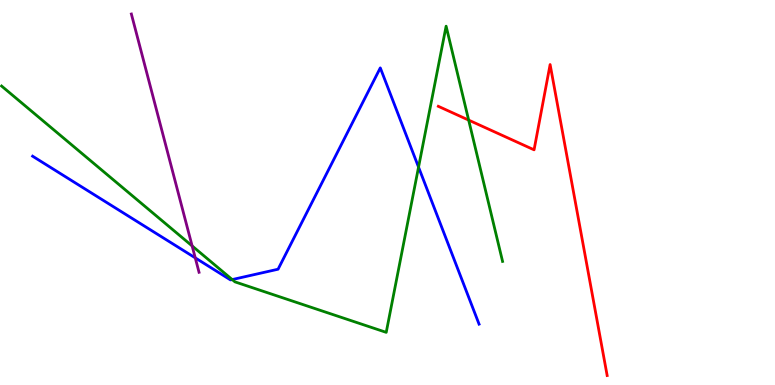[{'lines': ['blue', 'red'], 'intersections': []}, {'lines': ['green', 'red'], 'intersections': [{'x': 6.05, 'y': 6.88}]}, {'lines': ['purple', 'red'], 'intersections': []}, {'lines': ['blue', 'green'], 'intersections': [{'x': 3.0, 'y': 2.74}, {'x': 5.4, 'y': 5.66}]}, {'lines': ['blue', 'purple'], 'intersections': [{'x': 2.52, 'y': 3.3}]}, {'lines': ['green', 'purple'], 'intersections': [{'x': 2.48, 'y': 3.61}]}]